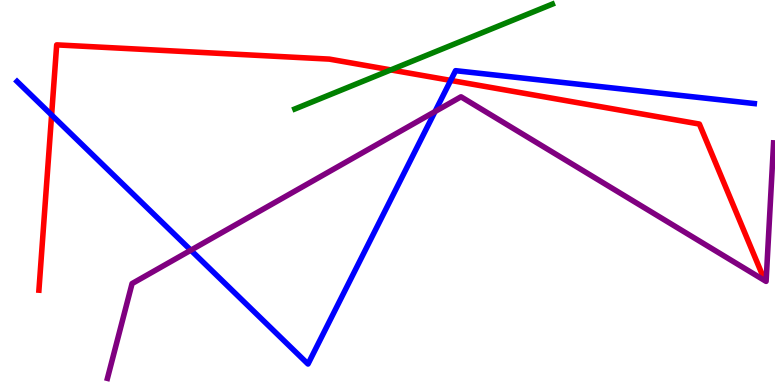[{'lines': ['blue', 'red'], 'intersections': [{'x': 0.666, 'y': 7.01}, {'x': 5.82, 'y': 7.91}]}, {'lines': ['green', 'red'], 'intersections': [{'x': 5.04, 'y': 8.18}]}, {'lines': ['purple', 'red'], 'intersections': []}, {'lines': ['blue', 'green'], 'intersections': []}, {'lines': ['blue', 'purple'], 'intersections': [{'x': 2.46, 'y': 3.5}, {'x': 5.61, 'y': 7.1}]}, {'lines': ['green', 'purple'], 'intersections': []}]